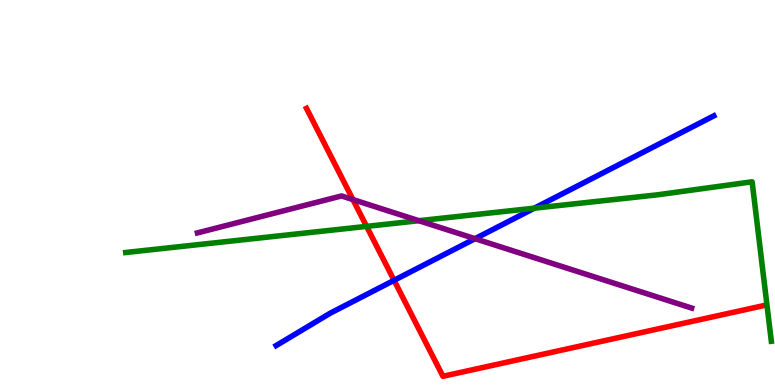[{'lines': ['blue', 'red'], 'intersections': [{'x': 5.08, 'y': 2.72}]}, {'lines': ['green', 'red'], 'intersections': [{'x': 4.73, 'y': 4.12}]}, {'lines': ['purple', 'red'], 'intersections': [{'x': 4.55, 'y': 4.82}]}, {'lines': ['blue', 'green'], 'intersections': [{'x': 6.89, 'y': 4.59}]}, {'lines': ['blue', 'purple'], 'intersections': [{'x': 6.13, 'y': 3.8}]}, {'lines': ['green', 'purple'], 'intersections': [{'x': 5.4, 'y': 4.27}]}]